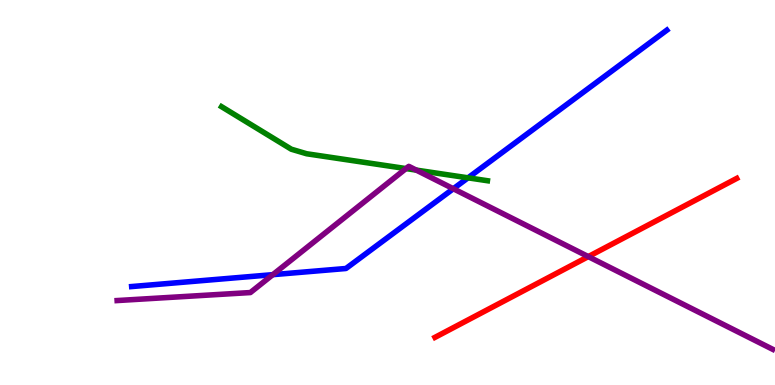[{'lines': ['blue', 'red'], 'intersections': []}, {'lines': ['green', 'red'], 'intersections': []}, {'lines': ['purple', 'red'], 'intersections': [{'x': 7.59, 'y': 3.34}]}, {'lines': ['blue', 'green'], 'intersections': [{'x': 6.04, 'y': 5.38}]}, {'lines': ['blue', 'purple'], 'intersections': [{'x': 3.52, 'y': 2.87}, {'x': 5.85, 'y': 5.1}]}, {'lines': ['green', 'purple'], 'intersections': [{'x': 5.24, 'y': 5.62}, {'x': 5.37, 'y': 5.58}]}]